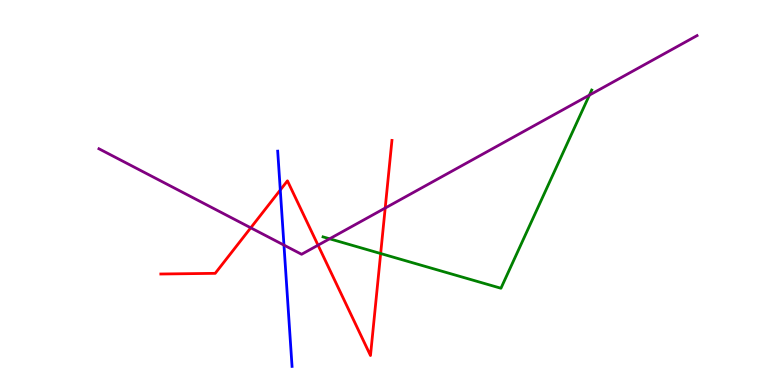[{'lines': ['blue', 'red'], 'intersections': [{'x': 3.62, 'y': 5.06}]}, {'lines': ['green', 'red'], 'intersections': [{'x': 4.91, 'y': 3.41}]}, {'lines': ['purple', 'red'], 'intersections': [{'x': 3.24, 'y': 4.08}, {'x': 4.1, 'y': 3.63}, {'x': 4.97, 'y': 4.6}]}, {'lines': ['blue', 'green'], 'intersections': []}, {'lines': ['blue', 'purple'], 'intersections': [{'x': 3.66, 'y': 3.63}]}, {'lines': ['green', 'purple'], 'intersections': [{'x': 4.25, 'y': 3.8}, {'x': 7.6, 'y': 7.53}]}]